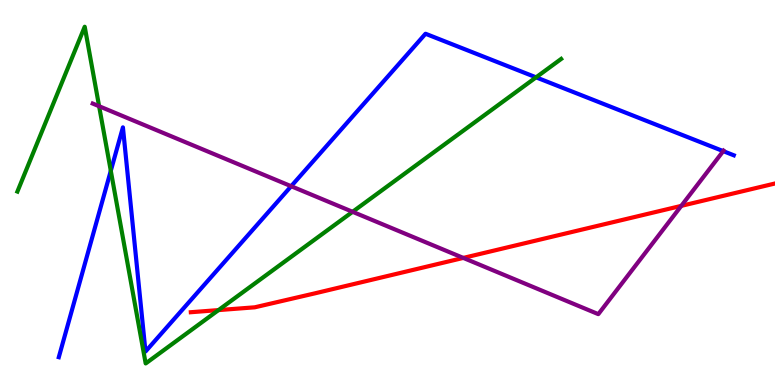[{'lines': ['blue', 'red'], 'intersections': []}, {'lines': ['green', 'red'], 'intersections': [{'x': 2.82, 'y': 1.95}]}, {'lines': ['purple', 'red'], 'intersections': [{'x': 5.98, 'y': 3.3}, {'x': 8.79, 'y': 4.65}]}, {'lines': ['blue', 'green'], 'intersections': [{'x': 1.43, 'y': 5.56}, {'x': 6.92, 'y': 7.99}]}, {'lines': ['blue', 'purple'], 'intersections': [{'x': 3.76, 'y': 5.16}, {'x': 9.33, 'y': 6.07}]}, {'lines': ['green', 'purple'], 'intersections': [{'x': 1.28, 'y': 7.24}, {'x': 4.55, 'y': 4.5}]}]